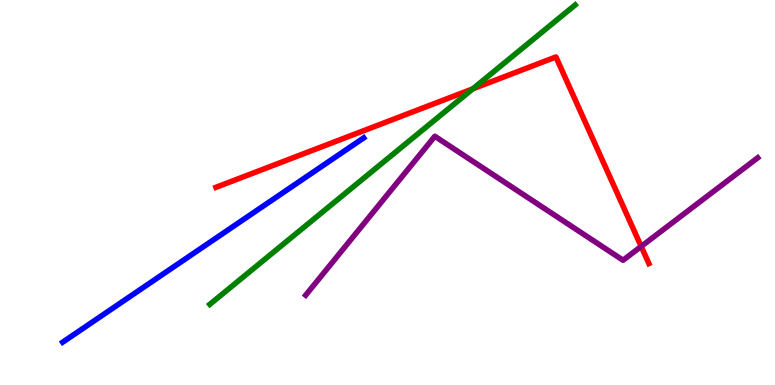[{'lines': ['blue', 'red'], 'intersections': []}, {'lines': ['green', 'red'], 'intersections': [{'x': 6.1, 'y': 7.69}]}, {'lines': ['purple', 'red'], 'intersections': [{'x': 8.27, 'y': 3.6}]}, {'lines': ['blue', 'green'], 'intersections': []}, {'lines': ['blue', 'purple'], 'intersections': []}, {'lines': ['green', 'purple'], 'intersections': []}]